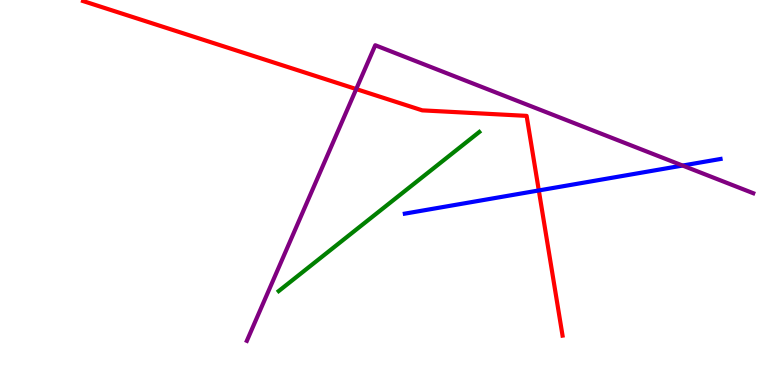[{'lines': ['blue', 'red'], 'intersections': [{'x': 6.95, 'y': 5.05}]}, {'lines': ['green', 'red'], 'intersections': []}, {'lines': ['purple', 'red'], 'intersections': [{'x': 4.6, 'y': 7.69}]}, {'lines': ['blue', 'green'], 'intersections': []}, {'lines': ['blue', 'purple'], 'intersections': [{'x': 8.81, 'y': 5.7}]}, {'lines': ['green', 'purple'], 'intersections': []}]